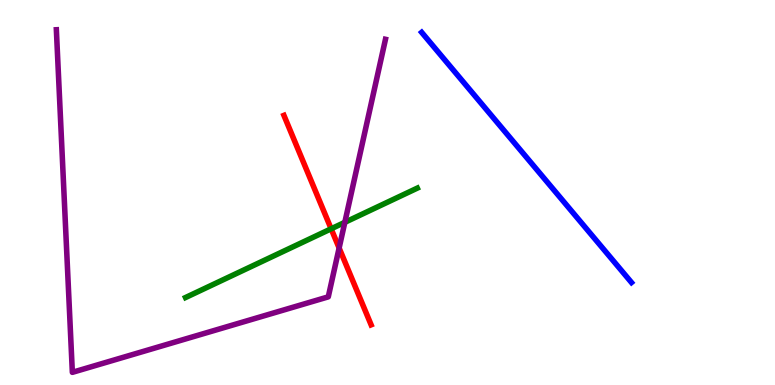[{'lines': ['blue', 'red'], 'intersections': []}, {'lines': ['green', 'red'], 'intersections': [{'x': 4.27, 'y': 4.06}]}, {'lines': ['purple', 'red'], 'intersections': [{'x': 4.38, 'y': 3.56}]}, {'lines': ['blue', 'green'], 'intersections': []}, {'lines': ['blue', 'purple'], 'intersections': []}, {'lines': ['green', 'purple'], 'intersections': [{'x': 4.45, 'y': 4.22}]}]